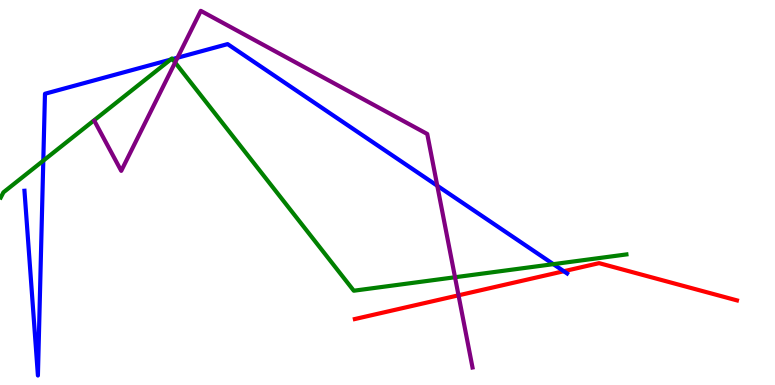[{'lines': ['blue', 'red'], 'intersections': [{'x': 7.28, 'y': 2.96}]}, {'lines': ['green', 'red'], 'intersections': []}, {'lines': ['purple', 'red'], 'intersections': [{'x': 5.92, 'y': 2.33}]}, {'lines': ['blue', 'green'], 'intersections': [{'x': 0.559, 'y': 5.83}, {'x': 2.2, 'y': 8.45}, {'x': 2.23, 'y': 8.46}, {'x': 7.14, 'y': 3.14}]}, {'lines': ['blue', 'purple'], 'intersections': [{'x': 2.29, 'y': 8.5}, {'x': 5.64, 'y': 5.18}]}, {'lines': ['green', 'purple'], 'intersections': [{'x': 2.26, 'y': 8.38}, {'x': 5.87, 'y': 2.8}]}]